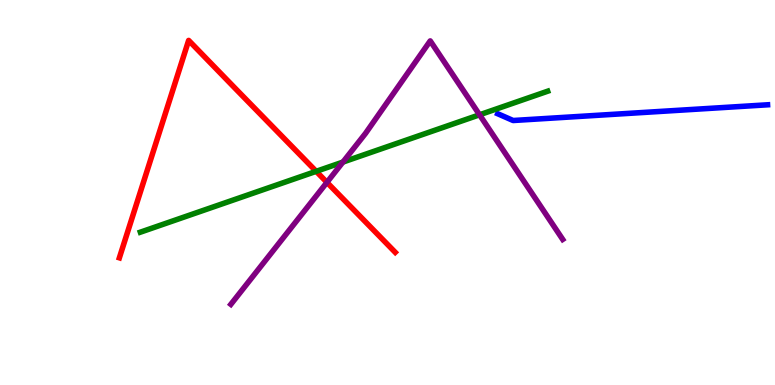[{'lines': ['blue', 'red'], 'intersections': []}, {'lines': ['green', 'red'], 'intersections': [{'x': 4.08, 'y': 5.55}]}, {'lines': ['purple', 'red'], 'intersections': [{'x': 4.22, 'y': 5.26}]}, {'lines': ['blue', 'green'], 'intersections': []}, {'lines': ['blue', 'purple'], 'intersections': []}, {'lines': ['green', 'purple'], 'intersections': [{'x': 4.42, 'y': 5.79}, {'x': 6.19, 'y': 7.02}]}]